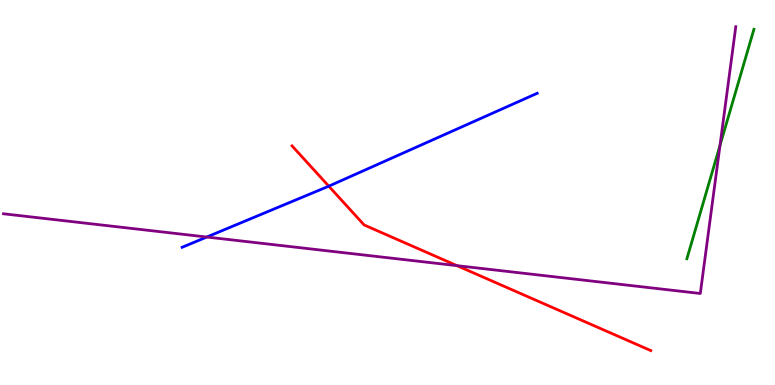[{'lines': ['blue', 'red'], 'intersections': [{'x': 4.24, 'y': 5.16}]}, {'lines': ['green', 'red'], 'intersections': []}, {'lines': ['purple', 'red'], 'intersections': [{'x': 5.9, 'y': 3.1}]}, {'lines': ['blue', 'green'], 'intersections': []}, {'lines': ['blue', 'purple'], 'intersections': [{'x': 2.67, 'y': 3.84}]}, {'lines': ['green', 'purple'], 'intersections': [{'x': 9.29, 'y': 6.22}]}]